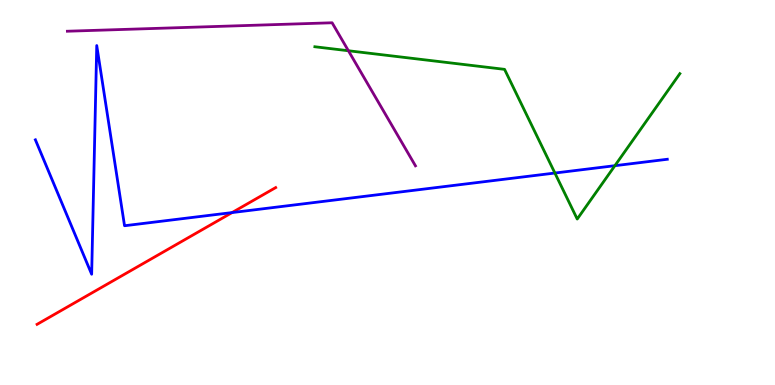[{'lines': ['blue', 'red'], 'intersections': [{'x': 2.99, 'y': 4.48}]}, {'lines': ['green', 'red'], 'intersections': []}, {'lines': ['purple', 'red'], 'intersections': []}, {'lines': ['blue', 'green'], 'intersections': [{'x': 7.16, 'y': 5.51}, {'x': 7.93, 'y': 5.7}]}, {'lines': ['blue', 'purple'], 'intersections': []}, {'lines': ['green', 'purple'], 'intersections': [{'x': 4.5, 'y': 8.68}]}]